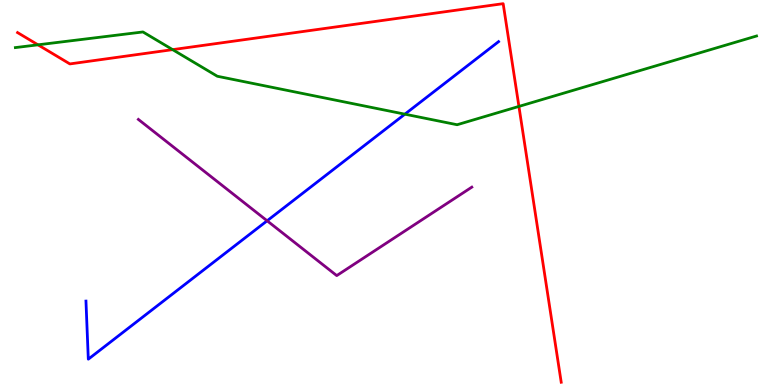[{'lines': ['blue', 'red'], 'intersections': []}, {'lines': ['green', 'red'], 'intersections': [{'x': 0.49, 'y': 8.84}, {'x': 2.23, 'y': 8.71}, {'x': 6.7, 'y': 7.24}]}, {'lines': ['purple', 'red'], 'intersections': []}, {'lines': ['blue', 'green'], 'intersections': [{'x': 5.22, 'y': 7.03}]}, {'lines': ['blue', 'purple'], 'intersections': [{'x': 3.45, 'y': 4.27}]}, {'lines': ['green', 'purple'], 'intersections': []}]